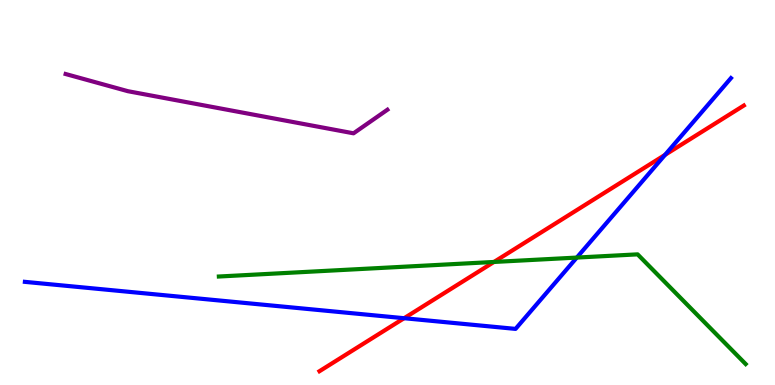[{'lines': ['blue', 'red'], 'intersections': [{'x': 5.21, 'y': 1.73}, {'x': 8.58, 'y': 5.98}]}, {'lines': ['green', 'red'], 'intersections': [{'x': 6.37, 'y': 3.2}]}, {'lines': ['purple', 'red'], 'intersections': []}, {'lines': ['blue', 'green'], 'intersections': [{'x': 7.44, 'y': 3.31}]}, {'lines': ['blue', 'purple'], 'intersections': []}, {'lines': ['green', 'purple'], 'intersections': []}]